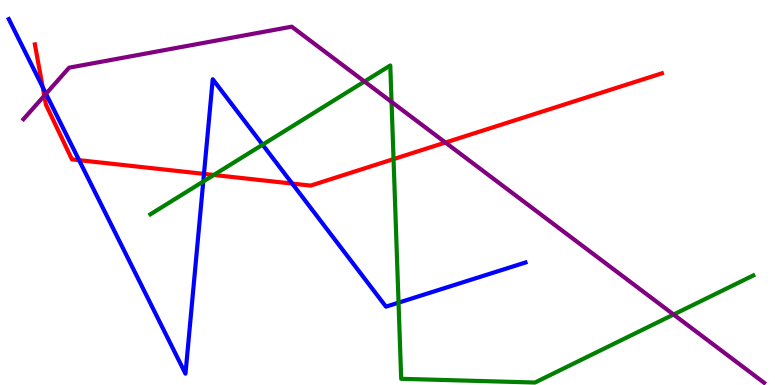[{'lines': ['blue', 'red'], 'intersections': [{'x': 0.551, 'y': 7.74}, {'x': 1.02, 'y': 5.84}, {'x': 2.63, 'y': 5.48}, {'x': 3.77, 'y': 5.23}]}, {'lines': ['green', 'red'], 'intersections': [{'x': 2.76, 'y': 5.46}, {'x': 5.08, 'y': 5.87}]}, {'lines': ['purple', 'red'], 'intersections': [{'x': 0.571, 'y': 7.51}, {'x': 5.75, 'y': 6.3}]}, {'lines': ['blue', 'green'], 'intersections': [{'x': 2.62, 'y': 5.29}, {'x': 3.39, 'y': 6.24}, {'x': 5.14, 'y': 2.14}]}, {'lines': ['blue', 'purple'], 'intersections': [{'x': 0.594, 'y': 7.56}]}, {'lines': ['green', 'purple'], 'intersections': [{'x': 4.7, 'y': 7.88}, {'x': 5.05, 'y': 7.35}, {'x': 8.69, 'y': 1.83}]}]